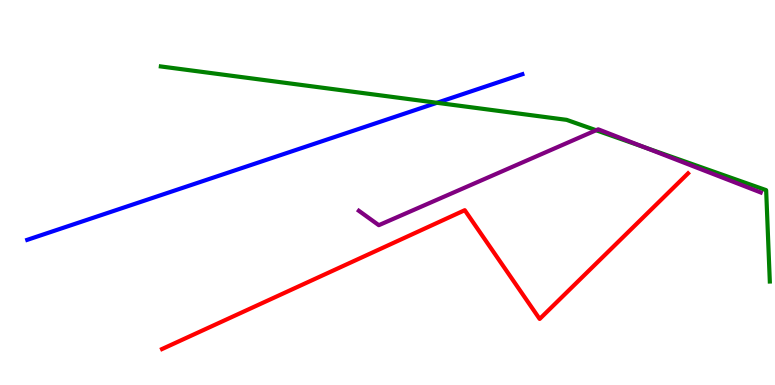[{'lines': ['blue', 'red'], 'intersections': []}, {'lines': ['green', 'red'], 'intersections': []}, {'lines': ['purple', 'red'], 'intersections': []}, {'lines': ['blue', 'green'], 'intersections': [{'x': 5.64, 'y': 7.33}]}, {'lines': ['blue', 'purple'], 'intersections': []}, {'lines': ['green', 'purple'], 'intersections': [{'x': 7.69, 'y': 6.62}, {'x': 8.31, 'y': 6.18}]}]